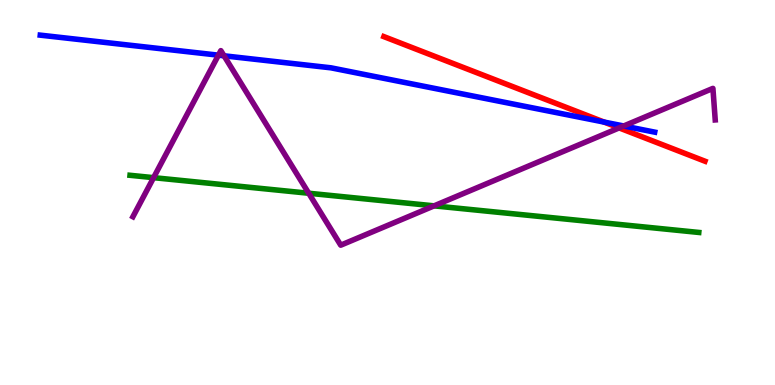[{'lines': ['blue', 'red'], 'intersections': [{'x': 7.8, 'y': 6.83}]}, {'lines': ['green', 'red'], 'intersections': []}, {'lines': ['purple', 'red'], 'intersections': [{'x': 7.99, 'y': 6.68}]}, {'lines': ['blue', 'green'], 'intersections': []}, {'lines': ['blue', 'purple'], 'intersections': [{'x': 2.82, 'y': 8.57}, {'x': 2.89, 'y': 8.55}, {'x': 8.05, 'y': 6.73}]}, {'lines': ['green', 'purple'], 'intersections': [{'x': 1.98, 'y': 5.39}, {'x': 3.98, 'y': 4.98}, {'x': 5.6, 'y': 4.65}]}]